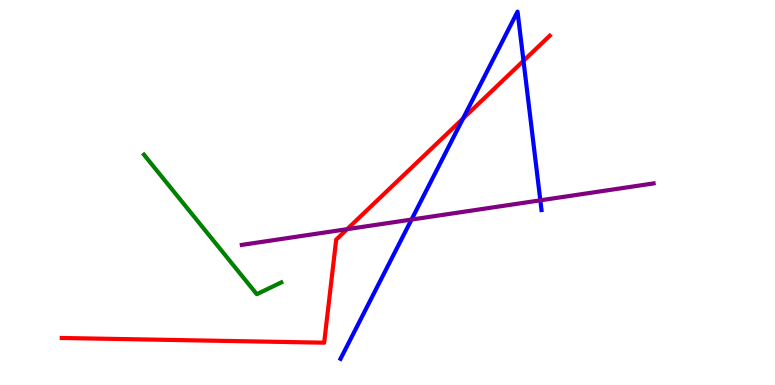[{'lines': ['blue', 'red'], 'intersections': [{'x': 5.97, 'y': 6.92}, {'x': 6.75, 'y': 8.42}]}, {'lines': ['green', 'red'], 'intersections': []}, {'lines': ['purple', 'red'], 'intersections': [{'x': 4.48, 'y': 4.05}]}, {'lines': ['blue', 'green'], 'intersections': []}, {'lines': ['blue', 'purple'], 'intersections': [{'x': 5.31, 'y': 4.3}, {'x': 6.97, 'y': 4.8}]}, {'lines': ['green', 'purple'], 'intersections': []}]